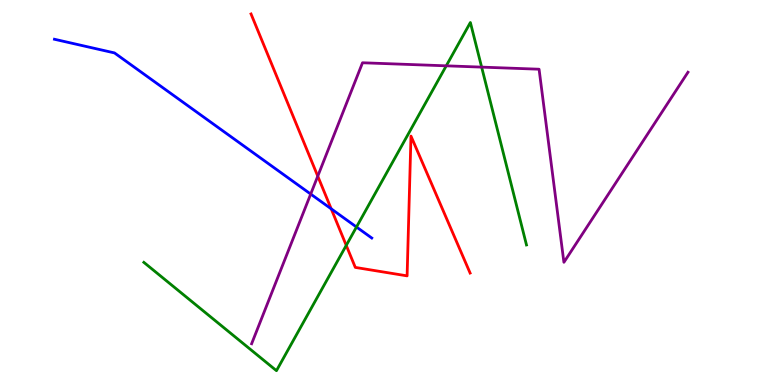[{'lines': ['blue', 'red'], 'intersections': [{'x': 4.27, 'y': 4.58}]}, {'lines': ['green', 'red'], 'intersections': [{'x': 4.47, 'y': 3.63}]}, {'lines': ['purple', 'red'], 'intersections': [{'x': 4.1, 'y': 5.42}]}, {'lines': ['blue', 'green'], 'intersections': [{'x': 4.6, 'y': 4.1}]}, {'lines': ['blue', 'purple'], 'intersections': [{'x': 4.01, 'y': 4.96}]}, {'lines': ['green', 'purple'], 'intersections': [{'x': 5.76, 'y': 8.29}, {'x': 6.21, 'y': 8.26}]}]